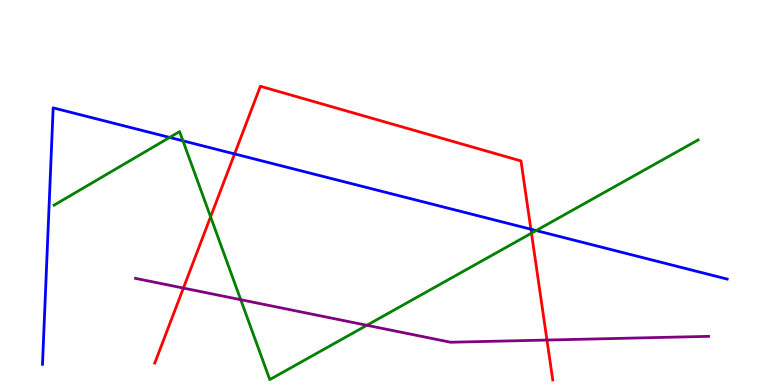[{'lines': ['blue', 'red'], 'intersections': [{'x': 3.03, 'y': 6.0}, {'x': 6.85, 'y': 4.05}]}, {'lines': ['green', 'red'], 'intersections': [{'x': 2.72, 'y': 4.37}, {'x': 6.86, 'y': 3.94}]}, {'lines': ['purple', 'red'], 'intersections': [{'x': 2.37, 'y': 2.52}, {'x': 7.06, 'y': 1.17}]}, {'lines': ['blue', 'green'], 'intersections': [{'x': 2.19, 'y': 6.43}, {'x': 2.36, 'y': 6.34}, {'x': 6.92, 'y': 4.01}]}, {'lines': ['blue', 'purple'], 'intersections': []}, {'lines': ['green', 'purple'], 'intersections': [{'x': 3.11, 'y': 2.22}, {'x': 4.73, 'y': 1.55}]}]